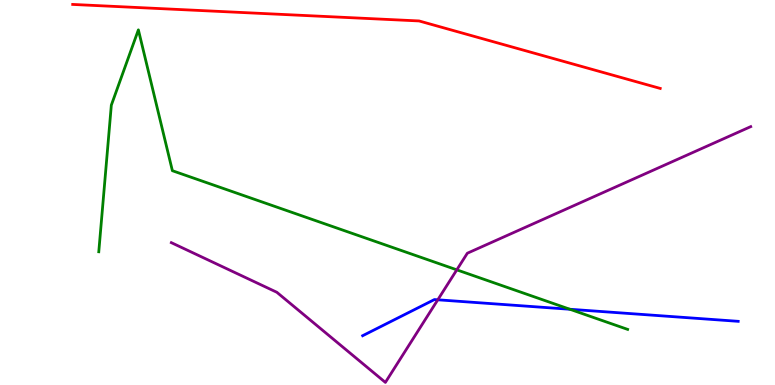[{'lines': ['blue', 'red'], 'intersections': []}, {'lines': ['green', 'red'], 'intersections': []}, {'lines': ['purple', 'red'], 'intersections': []}, {'lines': ['blue', 'green'], 'intersections': [{'x': 7.35, 'y': 1.97}]}, {'lines': ['blue', 'purple'], 'intersections': [{'x': 5.65, 'y': 2.21}]}, {'lines': ['green', 'purple'], 'intersections': [{'x': 5.89, 'y': 2.99}]}]